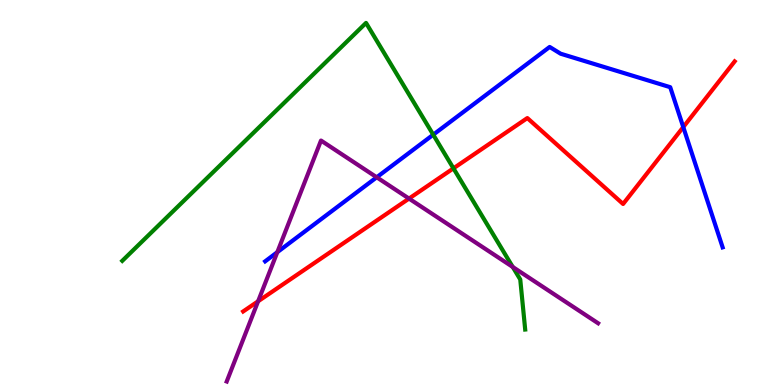[{'lines': ['blue', 'red'], 'intersections': [{'x': 8.82, 'y': 6.7}]}, {'lines': ['green', 'red'], 'intersections': [{'x': 5.85, 'y': 5.63}]}, {'lines': ['purple', 'red'], 'intersections': [{'x': 3.33, 'y': 2.17}, {'x': 5.28, 'y': 4.84}]}, {'lines': ['blue', 'green'], 'intersections': [{'x': 5.59, 'y': 6.5}]}, {'lines': ['blue', 'purple'], 'intersections': [{'x': 3.58, 'y': 3.45}, {'x': 4.86, 'y': 5.4}]}, {'lines': ['green', 'purple'], 'intersections': [{'x': 6.62, 'y': 3.07}]}]